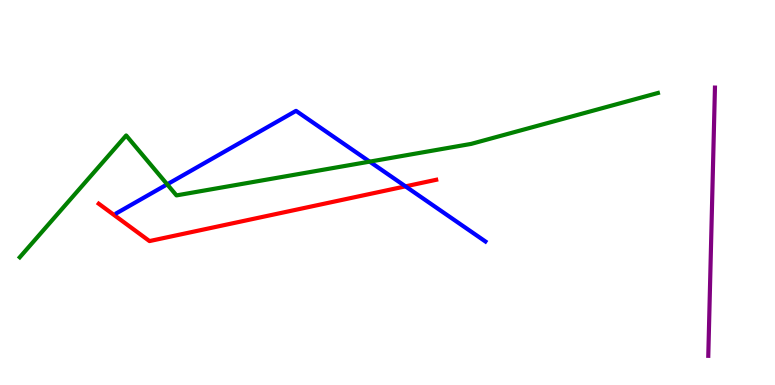[{'lines': ['blue', 'red'], 'intersections': [{'x': 5.23, 'y': 5.16}]}, {'lines': ['green', 'red'], 'intersections': []}, {'lines': ['purple', 'red'], 'intersections': []}, {'lines': ['blue', 'green'], 'intersections': [{'x': 2.16, 'y': 5.21}, {'x': 4.77, 'y': 5.8}]}, {'lines': ['blue', 'purple'], 'intersections': []}, {'lines': ['green', 'purple'], 'intersections': []}]